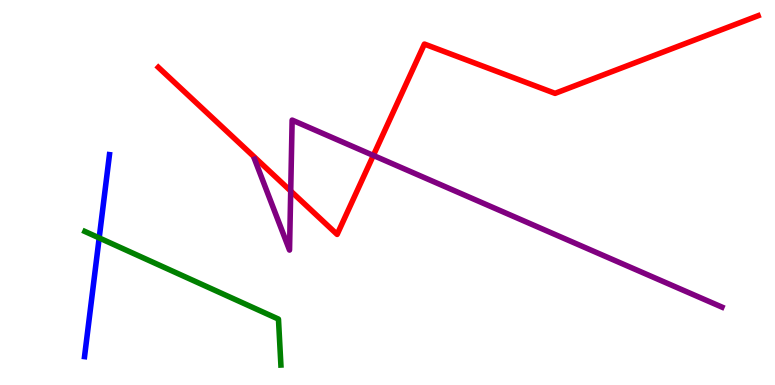[{'lines': ['blue', 'red'], 'intersections': []}, {'lines': ['green', 'red'], 'intersections': []}, {'lines': ['purple', 'red'], 'intersections': [{'x': 3.75, 'y': 5.04}, {'x': 4.82, 'y': 5.96}]}, {'lines': ['blue', 'green'], 'intersections': [{'x': 1.28, 'y': 3.82}]}, {'lines': ['blue', 'purple'], 'intersections': []}, {'lines': ['green', 'purple'], 'intersections': []}]